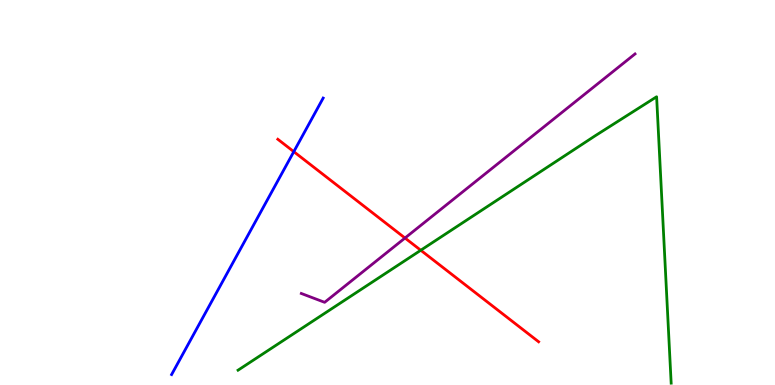[{'lines': ['blue', 'red'], 'intersections': [{'x': 3.79, 'y': 6.06}]}, {'lines': ['green', 'red'], 'intersections': [{'x': 5.43, 'y': 3.5}]}, {'lines': ['purple', 'red'], 'intersections': [{'x': 5.23, 'y': 3.82}]}, {'lines': ['blue', 'green'], 'intersections': []}, {'lines': ['blue', 'purple'], 'intersections': []}, {'lines': ['green', 'purple'], 'intersections': []}]